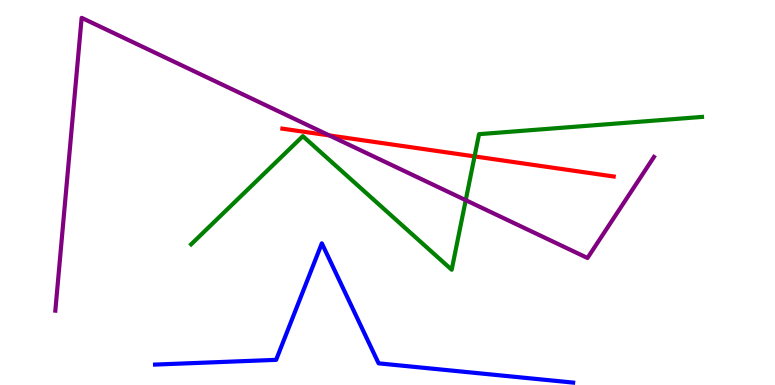[{'lines': ['blue', 'red'], 'intersections': []}, {'lines': ['green', 'red'], 'intersections': [{'x': 6.12, 'y': 5.94}]}, {'lines': ['purple', 'red'], 'intersections': [{'x': 4.25, 'y': 6.48}]}, {'lines': ['blue', 'green'], 'intersections': []}, {'lines': ['blue', 'purple'], 'intersections': []}, {'lines': ['green', 'purple'], 'intersections': [{'x': 6.01, 'y': 4.8}]}]